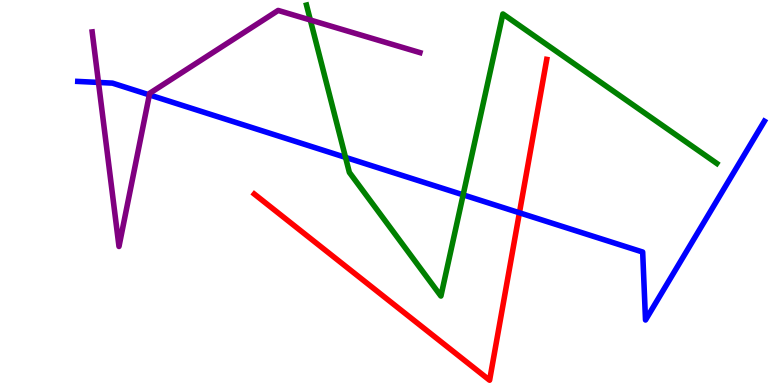[{'lines': ['blue', 'red'], 'intersections': [{'x': 6.7, 'y': 4.47}]}, {'lines': ['green', 'red'], 'intersections': []}, {'lines': ['purple', 'red'], 'intersections': []}, {'lines': ['blue', 'green'], 'intersections': [{'x': 4.46, 'y': 5.91}, {'x': 5.98, 'y': 4.94}]}, {'lines': ['blue', 'purple'], 'intersections': [{'x': 1.27, 'y': 7.86}, {'x': 1.93, 'y': 7.54}]}, {'lines': ['green', 'purple'], 'intersections': [{'x': 4.0, 'y': 9.48}]}]